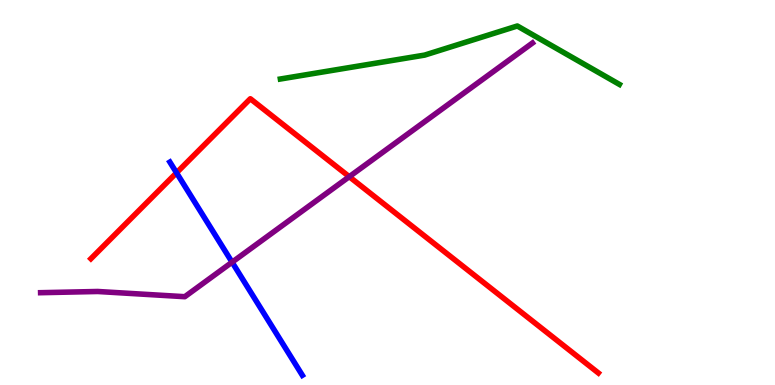[{'lines': ['blue', 'red'], 'intersections': [{'x': 2.28, 'y': 5.51}]}, {'lines': ['green', 'red'], 'intersections': []}, {'lines': ['purple', 'red'], 'intersections': [{'x': 4.51, 'y': 5.41}]}, {'lines': ['blue', 'green'], 'intersections': []}, {'lines': ['blue', 'purple'], 'intersections': [{'x': 2.99, 'y': 3.19}]}, {'lines': ['green', 'purple'], 'intersections': []}]